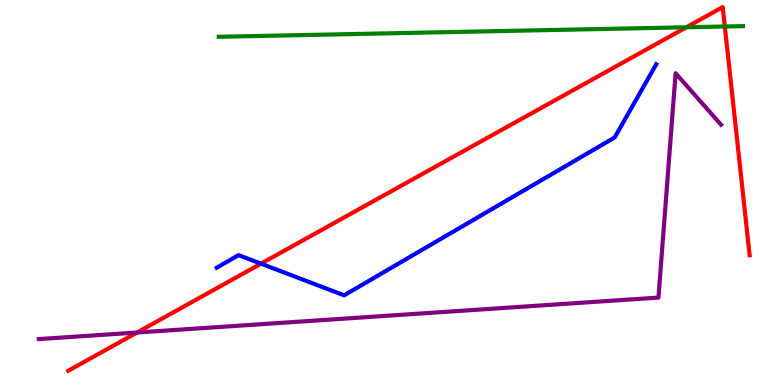[{'lines': ['blue', 'red'], 'intersections': [{'x': 3.37, 'y': 3.15}]}, {'lines': ['green', 'red'], 'intersections': [{'x': 8.86, 'y': 9.29}, {'x': 9.35, 'y': 9.31}]}, {'lines': ['purple', 'red'], 'intersections': [{'x': 1.77, 'y': 1.36}]}, {'lines': ['blue', 'green'], 'intersections': []}, {'lines': ['blue', 'purple'], 'intersections': []}, {'lines': ['green', 'purple'], 'intersections': []}]